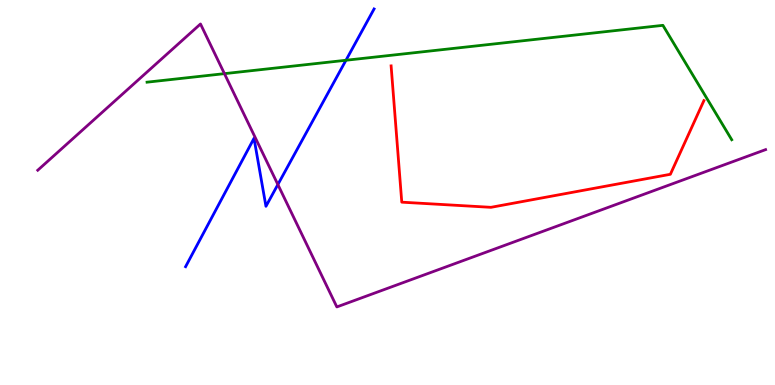[{'lines': ['blue', 'red'], 'intersections': []}, {'lines': ['green', 'red'], 'intersections': []}, {'lines': ['purple', 'red'], 'intersections': []}, {'lines': ['blue', 'green'], 'intersections': [{'x': 4.46, 'y': 8.43}]}, {'lines': ['blue', 'purple'], 'intersections': [{'x': 3.59, 'y': 5.21}]}, {'lines': ['green', 'purple'], 'intersections': [{'x': 2.9, 'y': 8.09}]}]